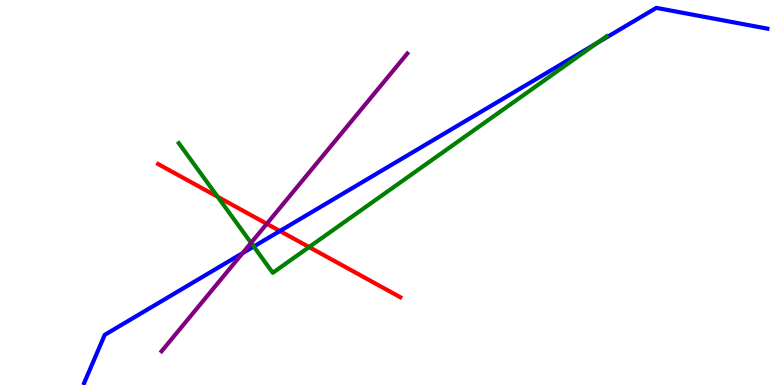[{'lines': ['blue', 'red'], 'intersections': [{'x': 3.61, 'y': 4.0}]}, {'lines': ['green', 'red'], 'intersections': [{'x': 2.81, 'y': 4.89}, {'x': 3.99, 'y': 3.58}]}, {'lines': ['purple', 'red'], 'intersections': [{'x': 3.44, 'y': 4.19}]}, {'lines': ['blue', 'green'], 'intersections': [{'x': 3.27, 'y': 3.6}, {'x': 7.7, 'y': 8.88}]}, {'lines': ['blue', 'purple'], 'intersections': [{'x': 3.13, 'y': 3.42}]}, {'lines': ['green', 'purple'], 'intersections': [{'x': 3.24, 'y': 3.69}]}]